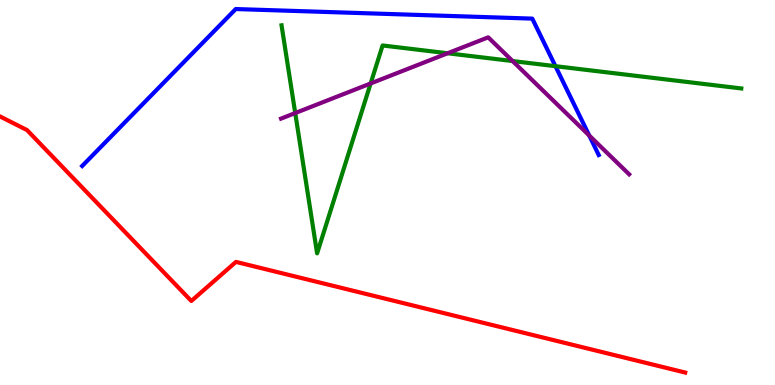[{'lines': ['blue', 'red'], 'intersections': []}, {'lines': ['green', 'red'], 'intersections': []}, {'lines': ['purple', 'red'], 'intersections': []}, {'lines': ['blue', 'green'], 'intersections': [{'x': 7.17, 'y': 8.28}]}, {'lines': ['blue', 'purple'], 'intersections': [{'x': 7.6, 'y': 6.48}]}, {'lines': ['green', 'purple'], 'intersections': [{'x': 3.81, 'y': 7.06}, {'x': 4.78, 'y': 7.83}, {'x': 5.78, 'y': 8.62}, {'x': 6.61, 'y': 8.41}]}]